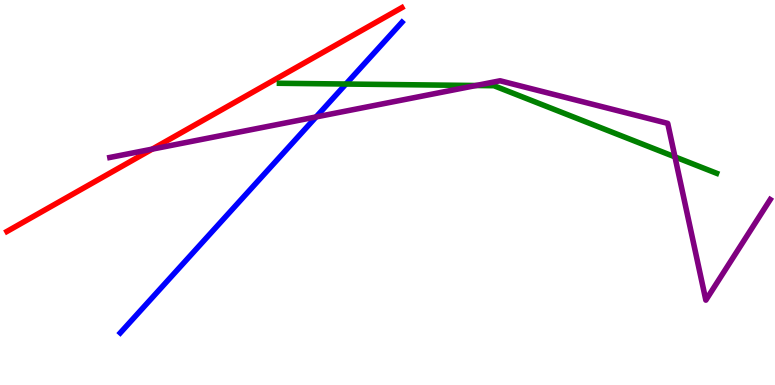[{'lines': ['blue', 'red'], 'intersections': []}, {'lines': ['green', 'red'], 'intersections': []}, {'lines': ['purple', 'red'], 'intersections': [{'x': 1.96, 'y': 6.13}]}, {'lines': ['blue', 'green'], 'intersections': [{'x': 4.46, 'y': 7.82}]}, {'lines': ['blue', 'purple'], 'intersections': [{'x': 4.08, 'y': 6.96}]}, {'lines': ['green', 'purple'], 'intersections': [{'x': 6.14, 'y': 7.78}, {'x': 8.71, 'y': 5.92}]}]